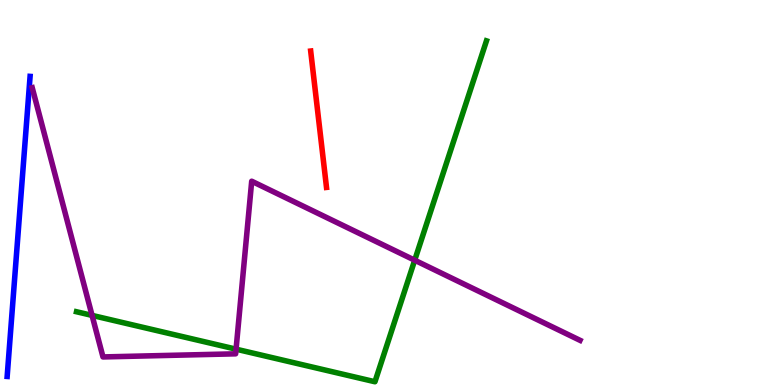[{'lines': ['blue', 'red'], 'intersections': []}, {'lines': ['green', 'red'], 'intersections': []}, {'lines': ['purple', 'red'], 'intersections': []}, {'lines': ['blue', 'green'], 'intersections': []}, {'lines': ['blue', 'purple'], 'intersections': []}, {'lines': ['green', 'purple'], 'intersections': [{'x': 1.19, 'y': 1.81}, {'x': 3.05, 'y': 0.931}, {'x': 5.35, 'y': 3.24}]}]